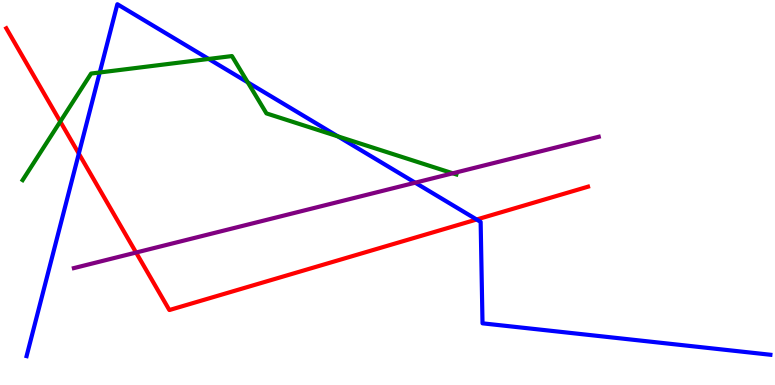[{'lines': ['blue', 'red'], 'intersections': [{'x': 1.02, 'y': 6.01}, {'x': 6.15, 'y': 4.3}]}, {'lines': ['green', 'red'], 'intersections': [{'x': 0.778, 'y': 6.84}]}, {'lines': ['purple', 'red'], 'intersections': [{'x': 1.76, 'y': 3.44}]}, {'lines': ['blue', 'green'], 'intersections': [{'x': 1.29, 'y': 8.12}, {'x': 2.69, 'y': 8.47}, {'x': 3.2, 'y': 7.86}, {'x': 4.36, 'y': 6.46}]}, {'lines': ['blue', 'purple'], 'intersections': [{'x': 5.36, 'y': 5.25}]}, {'lines': ['green', 'purple'], 'intersections': [{'x': 5.84, 'y': 5.5}]}]